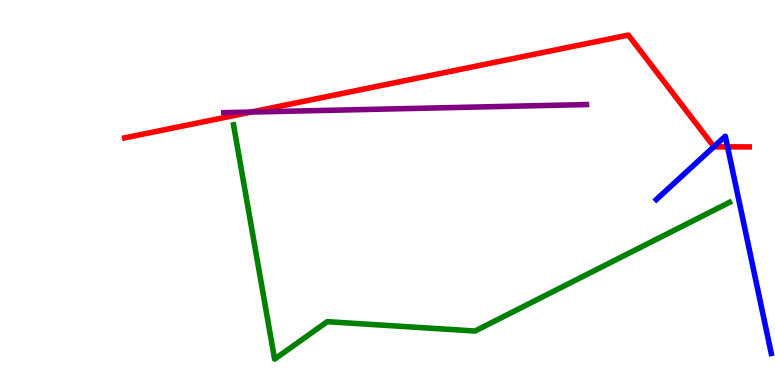[{'lines': ['blue', 'red'], 'intersections': [{'x': 9.21, 'y': 6.19}, {'x': 9.39, 'y': 6.18}]}, {'lines': ['green', 'red'], 'intersections': []}, {'lines': ['purple', 'red'], 'intersections': [{'x': 3.24, 'y': 7.09}]}, {'lines': ['blue', 'green'], 'intersections': []}, {'lines': ['blue', 'purple'], 'intersections': []}, {'lines': ['green', 'purple'], 'intersections': []}]